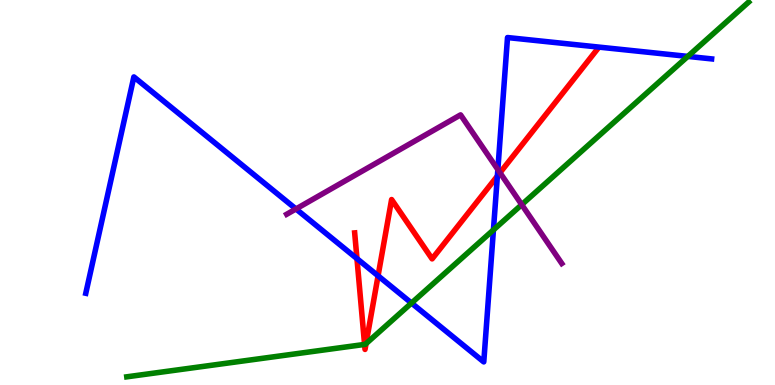[{'lines': ['blue', 'red'], 'intersections': [{'x': 4.61, 'y': 3.28}, {'x': 4.88, 'y': 2.84}, {'x': 6.42, 'y': 5.43}]}, {'lines': ['green', 'red'], 'intersections': [{'x': 4.7, 'y': 1.05}, {'x': 4.72, 'y': 1.07}]}, {'lines': ['purple', 'red'], 'intersections': [{'x': 6.45, 'y': 5.51}]}, {'lines': ['blue', 'green'], 'intersections': [{'x': 5.31, 'y': 2.13}, {'x': 6.37, 'y': 4.03}, {'x': 8.87, 'y': 8.54}]}, {'lines': ['blue', 'purple'], 'intersections': [{'x': 3.82, 'y': 4.57}, {'x': 6.42, 'y': 5.6}]}, {'lines': ['green', 'purple'], 'intersections': [{'x': 6.73, 'y': 4.68}]}]